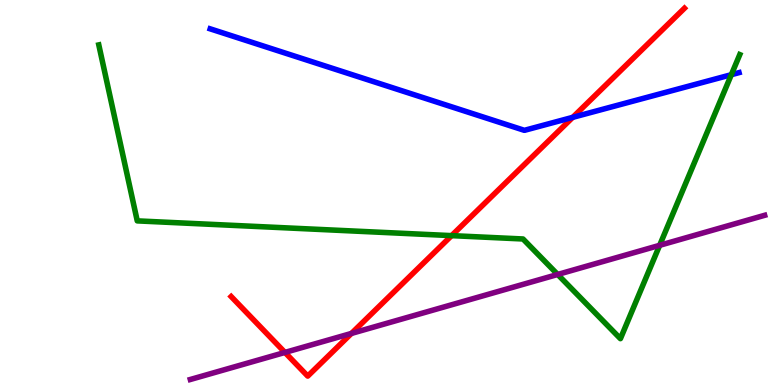[{'lines': ['blue', 'red'], 'intersections': [{'x': 7.39, 'y': 6.95}]}, {'lines': ['green', 'red'], 'intersections': [{'x': 5.83, 'y': 3.88}]}, {'lines': ['purple', 'red'], 'intersections': [{'x': 3.68, 'y': 0.846}, {'x': 4.53, 'y': 1.34}]}, {'lines': ['blue', 'green'], 'intersections': [{'x': 9.44, 'y': 8.06}]}, {'lines': ['blue', 'purple'], 'intersections': []}, {'lines': ['green', 'purple'], 'intersections': [{'x': 7.2, 'y': 2.87}, {'x': 8.51, 'y': 3.63}]}]